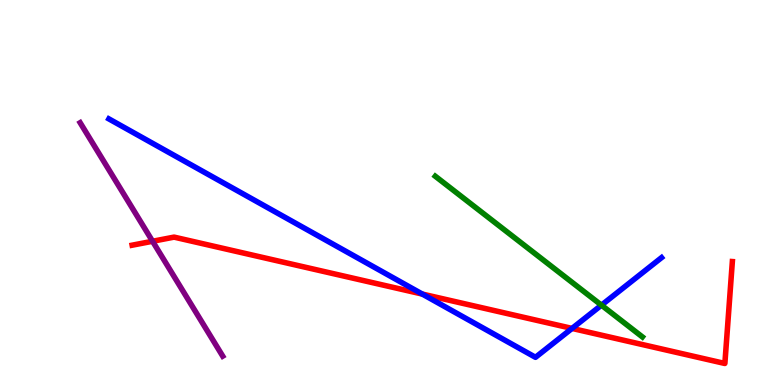[{'lines': ['blue', 'red'], 'intersections': [{'x': 5.45, 'y': 2.36}, {'x': 7.38, 'y': 1.47}]}, {'lines': ['green', 'red'], 'intersections': []}, {'lines': ['purple', 'red'], 'intersections': [{'x': 1.97, 'y': 3.73}]}, {'lines': ['blue', 'green'], 'intersections': [{'x': 7.76, 'y': 2.07}]}, {'lines': ['blue', 'purple'], 'intersections': []}, {'lines': ['green', 'purple'], 'intersections': []}]